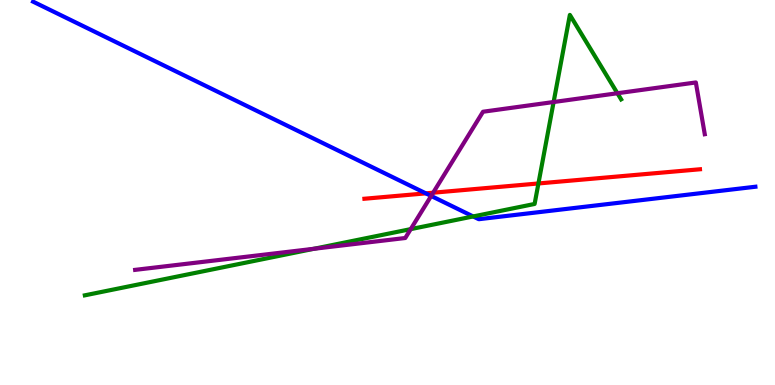[{'lines': ['blue', 'red'], 'intersections': [{'x': 5.49, 'y': 4.98}]}, {'lines': ['green', 'red'], 'intersections': [{'x': 6.95, 'y': 5.23}]}, {'lines': ['purple', 'red'], 'intersections': [{'x': 5.59, 'y': 4.99}]}, {'lines': ['blue', 'green'], 'intersections': [{'x': 6.11, 'y': 4.38}]}, {'lines': ['blue', 'purple'], 'intersections': [{'x': 5.56, 'y': 4.91}]}, {'lines': ['green', 'purple'], 'intersections': [{'x': 4.05, 'y': 3.54}, {'x': 5.3, 'y': 4.05}, {'x': 7.14, 'y': 7.35}, {'x': 7.97, 'y': 7.58}]}]